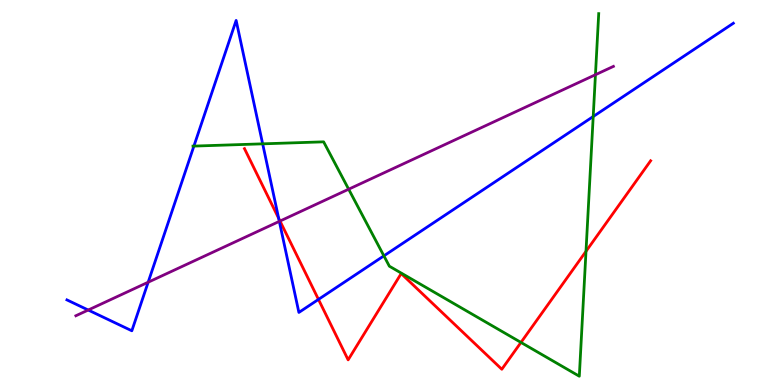[{'lines': ['blue', 'red'], 'intersections': [{'x': 3.6, 'y': 4.33}, {'x': 4.11, 'y': 2.22}]}, {'lines': ['green', 'red'], 'intersections': [{'x': 6.72, 'y': 1.11}, {'x': 7.56, 'y': 3.47}]}, {'lines': ['purple', 'red'], 'intersections': [{'x': 3.61, 'y': 4.26}]}, {'lines': ['blue', 'green'], 'intersections': [{'x': 2.5, 'y': 6.21}, {'x': 3.39, 'y': 6.26}, {'x': 4.95, 'y': 3.35}, {'x': 7.65, 'y': 6.97}]}, {'lines': ['blue', 'purple'], 'intersections': [{'x': 1.14, 'y': 1.95}, {'x': 1.91, 'y': 2.67}, {'x': 3.6, 'y': 4.25}]}, {'lines': ['green', 'purple'], 'intersections': [{'x': 4.5, 'y': 5.09}, {'x': 7.68, 'y': 8.06}]}]